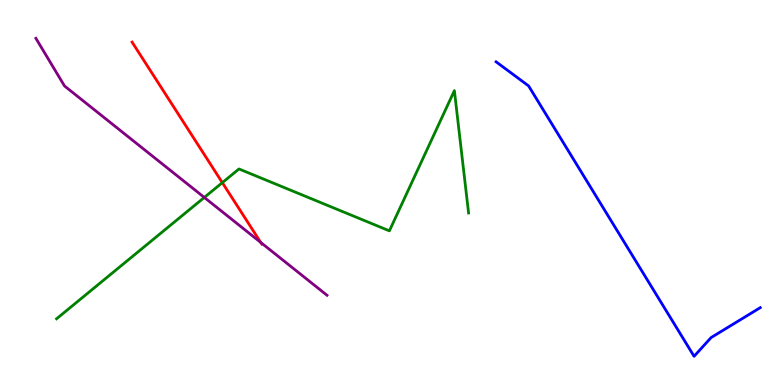[{'lines': ['blue', 'red'], 'intersections': []}, {'lines': ['green', 'red'], 'intersections': [{'x': 2.87, 'y': 5.26}]}, {'lines': ['purple', 'red'], 'intersections': [{'x': 3.36, 'y': 3.7}]}, {'lines': ['blue', 'green'], 'intersections': []}, {'lines': ['blue', 'purple'], 'intersections': []}, {'lines': ['green', 'purple'], 'intersections': [{'x': 2.64, 'y': 4.87}]}]